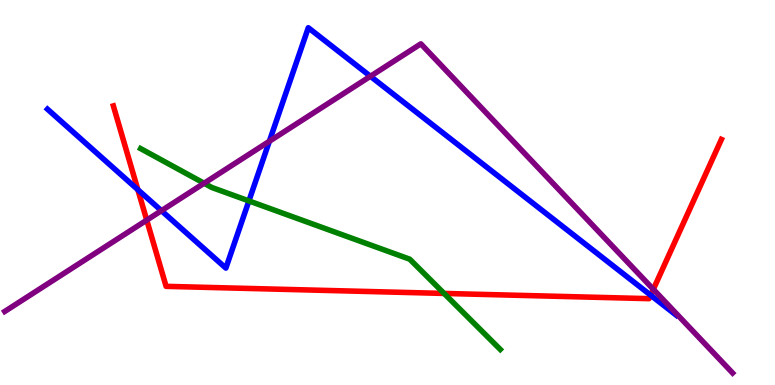[{'lines': ['blue', 'red'], 'intersections': [{'x': 1.78, 'y': 5.07}, {'x': 8.4, 'y': 2.33}]}, {'lines': ['green', 'red'], 'intersections': [{'x': 5.73, 'y': 2.38}]}, {'lines': ['purple', 'red'], 'intersections': [{'x': 1.89, 'y': 4.28}, {'x': 8.43, 'y': 2.49}]}, {'lines': ['blue', 'green'], 'intersections': [{'x': 3.21, 'y': 4.78}]}, {'lines': ['blue', 'purple'], 'intersections': [{'x': 2.08, 'y': 4.53}, {'x': 3.48, 'y': 6.33}, {'x': 4.78, 'y': 8.02}]}, {'lines': ['green', 'purple'], 'intersections': [{'x': 2.63, 'y': 5.24}]}]